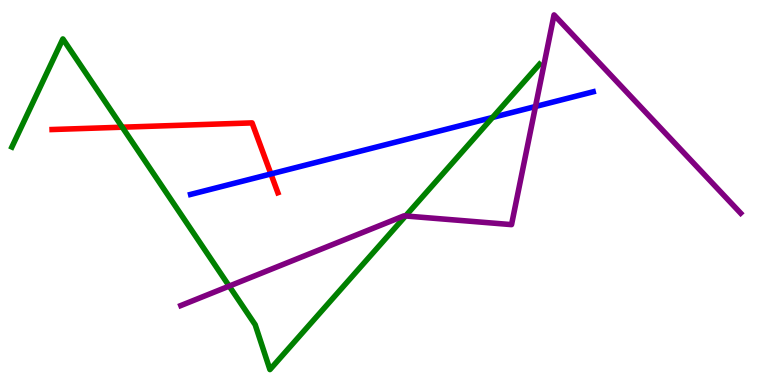[{'lines': ['blue', 'red'], 'intersections': [{'x': 3.5, 'y': 5.48}]}, {'lines': ['green', 'red'], 'intersections': [{'x': 1.58, 'y': 6.7}]}, {'lines': ['purple', 'red'], 'intersections': []}, {'lines': ['blue', 'green'], 'intersections': [{'x': 6.36, 'y': 6.95}]}, {'lines': ['blue', 'purple'], 'intersections': [{'x': 6.91, 'y': 7.23}]}, {'lines': ['green', 'purple'], 'intersections': [{'x': 2.96, 'y': 2.57}, {'x': 5.23, 'y': 4.39}]}]